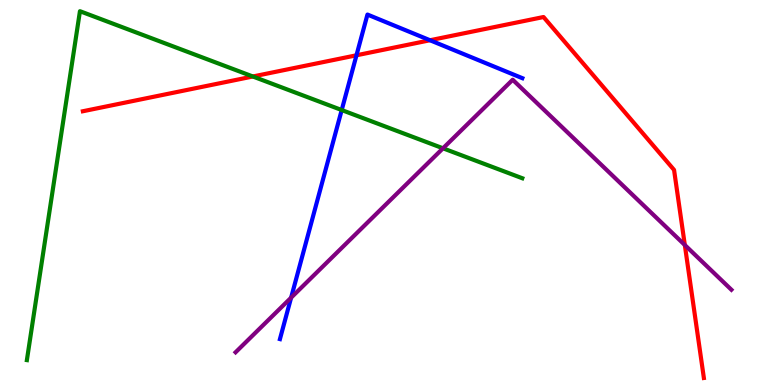[{'lines': ['blue', 'red'], 'intersections': [{'x': 4.6, 'y': 8.56}, {'x': 5.55, 'y': 8.95}]}, {'lines': ['green', 'red'], 'intersections': [{'x': 3.26, 'y': 8.01}]}, {'lines': ['purple', 'red'], 'intersections': [{'x': 8.84, 'y': 3.64}]}, {'lines': ['blue', 'green'], 'intersections': [{'x': 4.41, 'y': 7.14}]}, {'lines': ['blue', 'purple'], 'intersections': [{'x': 3.76, 'y': 2.27}]}, {'lines': ['green', 'purple'], 'intersections': [{'x': 5.72, 'y': 6.15}]}]